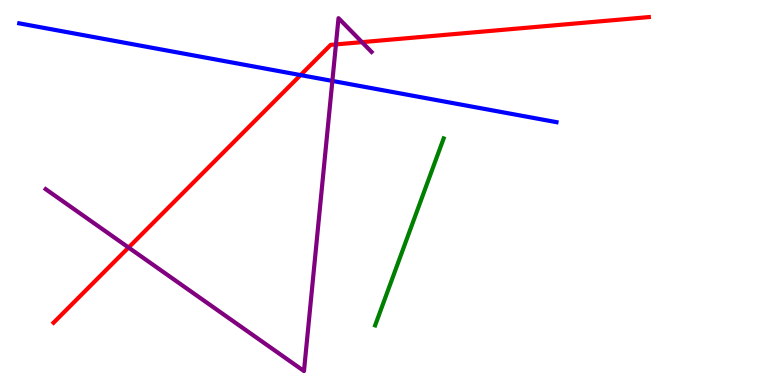[{'lines': ['blue', 'red'], 'intersections': [{'x': 3.88, 'y': 8.05}]}, {'lines': ['green', 'red'], 'intersections': []}, {'lines': ['purple', 'red'], 'intersections': [{'x': 1.66, 'y': 3.57}, {'x': 4.33, 'y': 8.85}, {'x': 4.67, 'y': 8.91}]}, {'lines': ['blue', 'green'], 'intersections': []}, {'lines': ['blue', 'purple'], 'intersections': [{'x': 4.29, 'y': 7.9}]}, {'lines': ['green', 'purple'], 'intersections': []}]